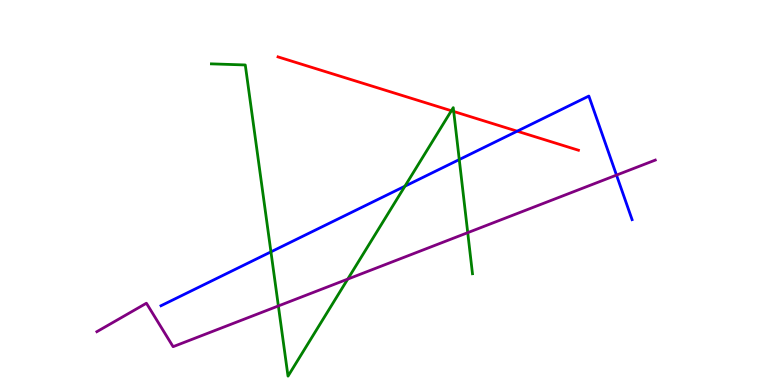[{'lines': ['blue', 'red'], 'intersections': [{'x': 6.67, 'y': 6.59}]}, {'lines': ['green', 'red'], 'intersections': [{'x': 5.82, 'y': 7.12}, {'x': 5.85, 'y': 7.1}]}, {'lines': ['purple', 'red'], 'intersections': []}, {'lines': ['blue', 'green'], 'intersections': [{'x': 3.5, 'y': 3.46}, {'x': 5.22, 'y': 5.16}, {'x': 5.93, 'y': 5.86}]}, {'lines': ['blue', 'purple'], 'intersections': [{'x': 7.95, 'y': 5.45}]}, {'lines': ['green', 'purple'], 'intersections': [{'x': 3.59, 'y': 2.05}, {'x': 4.49, 'y': 2.75}, {'x': 6.04, 'y': 3.96}]}]